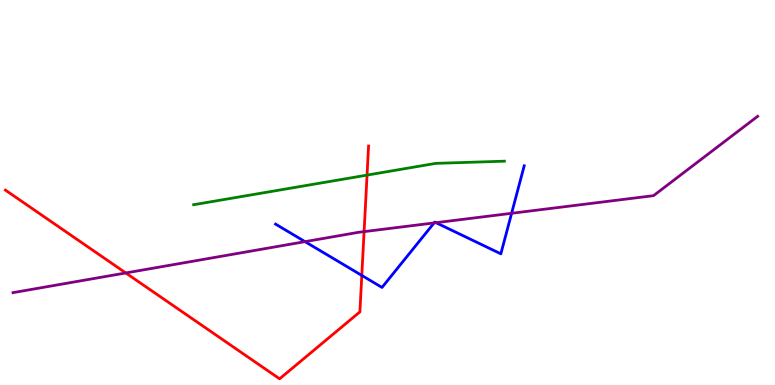[{'lines': ['blue', 'red'], 'intersections': [{'x': 4.67, 'y': 2.85}]}, {'lines': ['green', 'red'], 'intersections': [{'x': 4.74, 'y': 5.45}]}, {'lines': ['purple', 'red'], 'intersections': [{'x': 1.62, 'y': 2.91}, {'x': 4.7, 'y': 3.98}]}, {'lines': ['blue', 'green'], 'intersections': []}, {'lines': ['blue', 'purple'], 'intersections': [{'x': 3.94, 'y': 3.72}, {'x': 5.6, 'y': 4.21}, {'x': 5.63, 'y': 4.22}, {'x': 6.6, 'y': 4.46}]}, {'lines': ['green', 'purple'], 'intersections': []}]